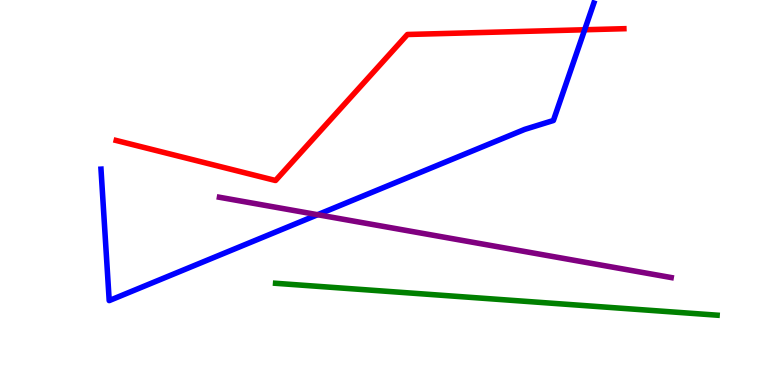[{'lines': ['blue', 'red'], 'intersections': [{'x': 7.54, 'y': 9.23}]}, {'lines': ['green', 'red'], 'intersections': []}, {'lines': ['purple', 'red'], 'intersections': []}, {'lines': ['blue', 'green'], 'intersections': []}, {'lines': ['blue', 'purple'], 'intersections': [{'x': 4.1, 'y': 4.42}]}, {'lines': ['green', 'purple'], 'intersections': []}]